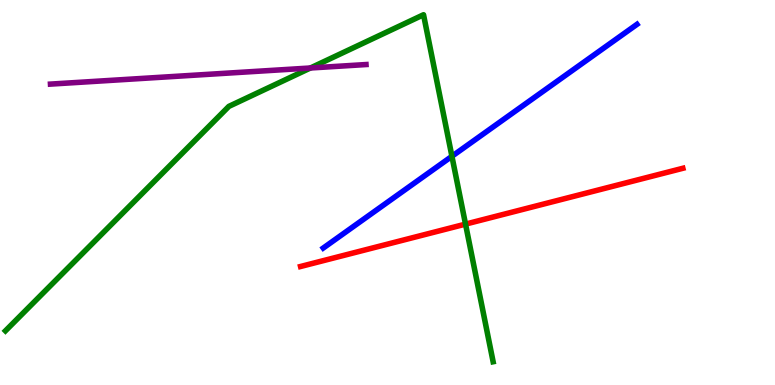[{'lines': ['blue', 'red'], 'intersections': []}, {'lines': ['green', 'red'], 'intersections': [{'x': 6.01, 'y': 4.18}]}, {'lines': ['purple', 'red'], 'intersections': []}, {'lines': ['blue', 'green'], 'intersections': [{'x': 5.83, 'y': 5.94}]}, {'lines': ['blue', 'purple'], 'intersections': []}, {'lines': ['green', 'purple'], 'intersections': [{'x': 4.01, 'y': 8.23}]}]